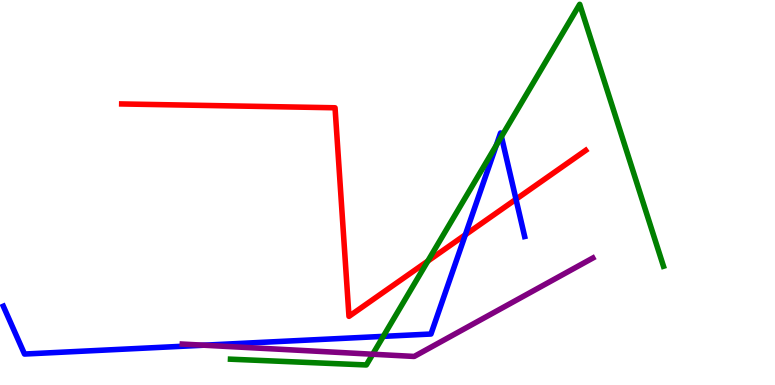[{'lines': ['blue', 'red'], 'intersections': [{'x': 6.0, 'y': 3.9}, {'x': 6.66, 'y': 4.82}]}, {'lines': ['green', 'red'], 'intersections': [{'x': 5.52, 'y': 3.22}]}, {'lines': ['purple', 'red'], 'intersections': []}, {'lines': ['blue', 'green'], 'intersections': [{'x': 4.95, 'y': 1.26}, {'x': 6.4, 'y': 6.23}, {'x': 6.47, 'y': 6.45}]}, {'lines': ['blue', 'purple'], 'intersections': [{'x': 2.63, 'y': 1.03}]}, {'lines': ['green', 'purple'], 'intersections': [{'x': 4.81, 'y': 0.799}]}]